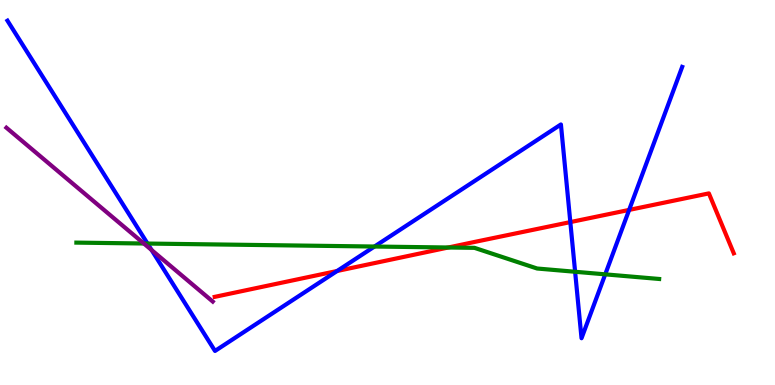[{'lines': ['blue', 'red'], 'intersections': [{'x': 4.35, 'y': 2.96}, {'x': 7.36, 'y': 4.23}, {'x': 8.12, 'y': 4.55}]}, {'lines': ['green', 'red'], 'intersections': [{'x': 5.78, 'y': 3.57}]}, {'lines': ['purple', 'red'], 'intersections': []}, {'lines': ['blue', 'green'], 'intersections': [{'x': 1.9, 'y': 3.67}, {'x': 4.83, 'y': 3.6}, {'x': 7.42, 'y': 2.94}, {'x': 7.81, 'y': 2.87}]}, {'lines': ['blue', 'purple'], 'intersections': [{'x': 1.96, 'y': 3.51}]}, {'lines': ['green', 'purple'], 'intersections': [{'x': 1.86, 'y': 3.68}]}]